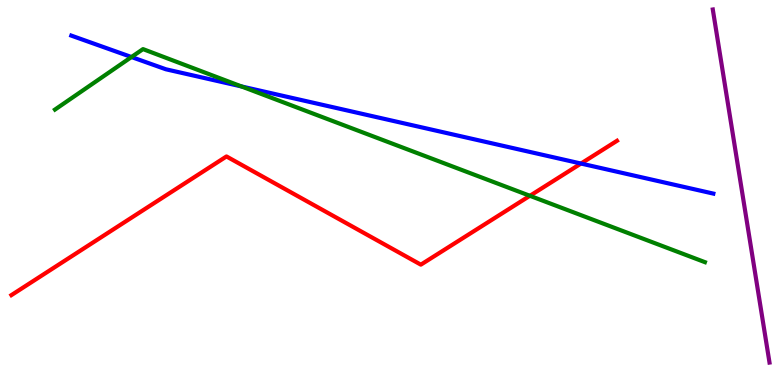[{'lines': ['blue', 'red'], 'intersections': [{'x': 7.5, 'y': 5.75}]}, {'lines': ['green', 'red'], 'intersections': [{'x': 6.84, 'y': 4.91}]}, {'lines': ['purple', 'red'], 'intersections': []}, {'lines': ['blue', 'green'], 'intersections': [{'x': 1.7, 'y': 8.52}, {'x': 3.12, 'y': 7.75}]}, {'lines': ['blue', 'purple'], 'intersections': []}, {'lines': ['green', 'purple'], 'intersections': []}]